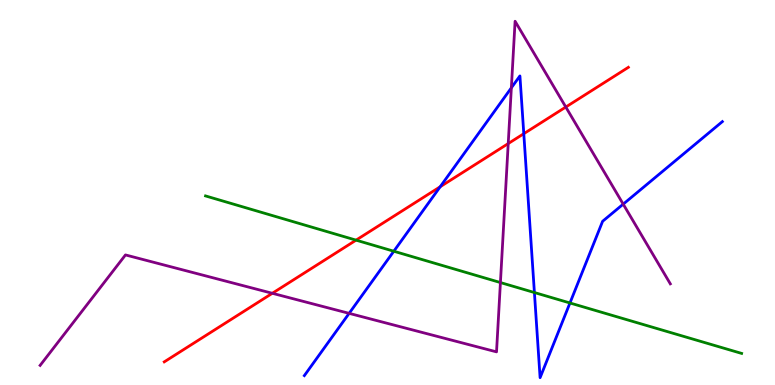[{'lines': ['blue', 'red'], 'intersections': [{'x': 5.68, 'y': 5.15}, {'x': 6.76, 'y': 6.53}]}, {'lines': ['green', 'red'], 'intersections': [{'x': 4.59, 'y': 3.76}]}, {'lines': ['purple', 'red'], 'intersections': [{'x': 3.51, 'y': 2.38}, {'x': 6.56, 'y': 6.27}, {'x': 7.3, 'y': 7.22}]}, {'lines': ['blue', 'green'], 'intersections': [{'x': 5.08, 'y': 3.47}, {'x': 6.9, 'y': 2.4}, {'x': 7.35, 'y': 2.13}]}, {'lines': ['blue', 'purple'], 'intersections': [{'x': 4.5, 'y': 1.86}, {'x': 6.6, 'y': 7.72}, {'x': 8.04, 'y': 4.7}]}, {'lines': ['green', 'purple'], 'intersections': [{'x': 6.46, 'y': 2.66}]}]